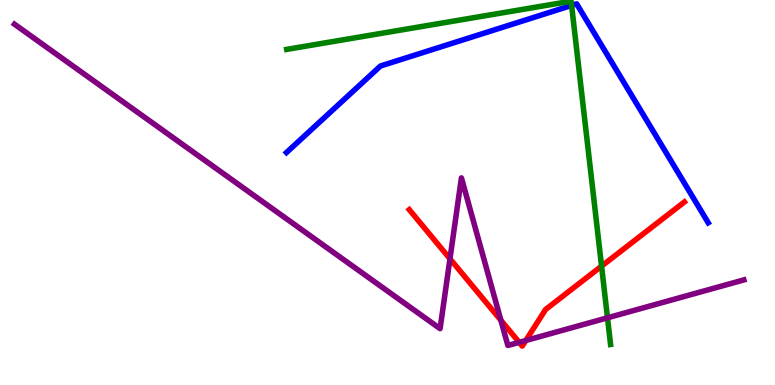[{'lines': ['blue', 'red'], 'intersections': []}, {'lines': ['green', 'red'], 'intersections': [{'x': 7.76, 'y': 3.09}]}, {'lines': ['purple', 'red'], 'intersections': [{'x': 5.81, 'y': 3.28}, {'x': 6.46, 'y': 1.68}, {'x': 6.7, 'y': 1.11}, {'x': 6.78, 'y': 1.16}]}, {'lines': ['blue', 'green'], 'intersections': [{'x': 7.38, 'y': 9.86}]}, {'lines': ['blue', 'purple'], 'intersections': []}, {'lines': ['green', 'purple'], 'intersections': [{'x': 7.84, 'y': 1.75}]}]